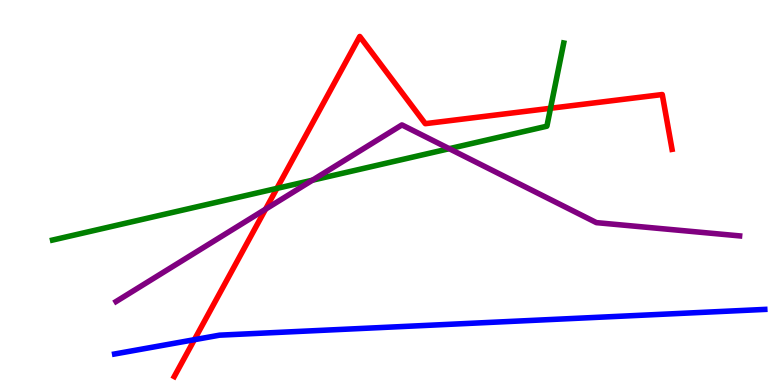[{'lines': ['blue', 'red'], 'intersections': [{'x': 2.51, 'y': 1.18}]}, {'lines': ['green', 'red'], 'intersections': [{'x': 3.57, 'y': 5.11}, {'x': 7.1, 'y': 7.19}]}, {'lines': ['purple', 'red'], 'intersections': [{'x': 3.43, 'y': 4.57}]}, {'lines': ['blue', 'green'], 'intersections': []}, {'lines': ['blue', 'purple'], 'intersections': []}, {'lines': ['green', 'purple'], 'intersections': [{'x': 4.03, 'y': 5.32}, {'x': 5.8, 'y': 6.14}]}]